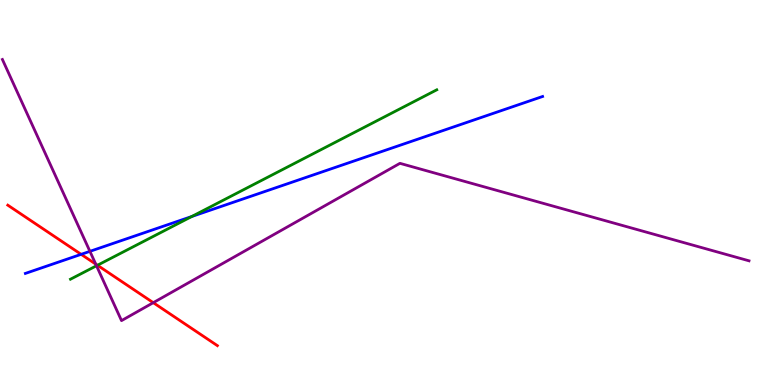[{'lines': ['blue', 'red'], 'intersections': [{'x': 1.05, 'y': 3.39}]}, {'lines': ['green', 'red'], 'intersections': [{'x': 1.26, 'y': 3.11}]}, {'lines': ['purple', 'red'], 'intersections': [{'x': 1.24, 'y': 3.14}, {'x': 1.98, 'y': 2.14}]}, {'lines': ['blue', 'green'], 'intersections': [{'x': 2.47, 'y': 4.38}]}, {'lines': ['blue', 'purple'], 'intersections': [{'x': 1.16, 'y': 3.47}]}, {'lines': ['green', 'purple'], 'intersections': [{'x': 1.25, 'y': 3.1}]}]